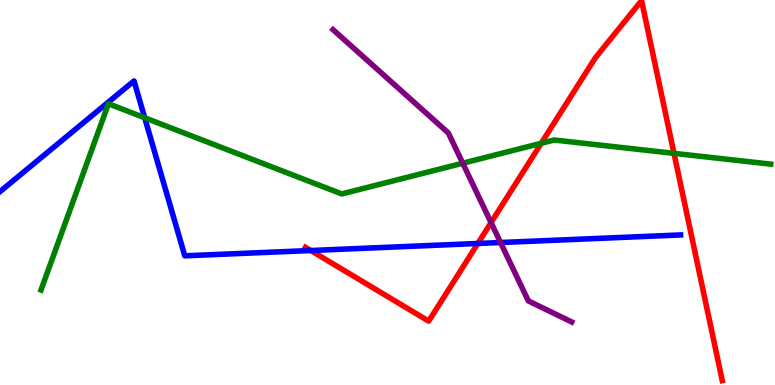[{'lines': ['blue', 'red'], 'intersections': [{'x': 4.01, 'y': 3.49}, {'x': 6.17, 'y': 3.68}]}, {'lines': ['green', 'red'], 'intersections': [{'x': 6.98, 'y': 6.28}, {'x': 8.7, 'y': 6.02}]}, {'lines': ['purple', 'red'], 'intersections': [{'x': 6.34, 'y': 4.22}]}, {'lines': ['blue', 'green'], 'intersections': [{'x': 1.87, 'y': 6.94}]}, {'lines': ['blue', 'purple'], 'intersections': [{'x': 6.46, 'y': 3.7}]}, {'lines': ['green', 'purple'], 'intersections': [{'x': 5.97, 'y': 5.76}]}]